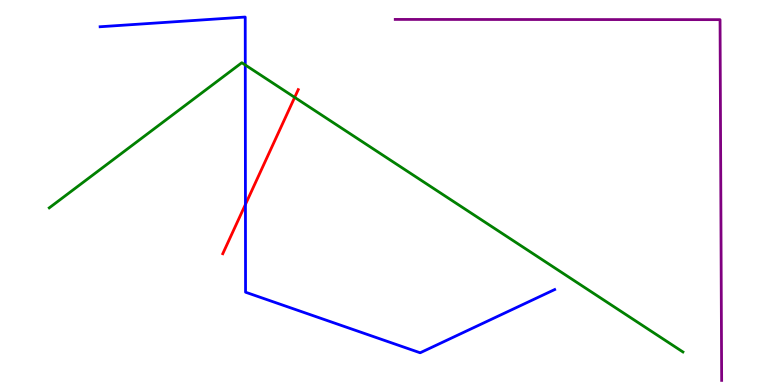[{'lines': ['blue', 'red'], 'intersections': [{'x': 3.17, 'y': 4.69}]}, {'lines': ['green', 'red'], 'intersections': [{'x': 3.8, 'y': 7.47}]}, {'lines': ['purple', 'red'], 'intersections': []}, {'lines': ['blue', 'green'], 'intersections': [{'x': 3.16, 'y': 8.31}]}, {'lines': ['blue', 'purple'], 'intersections': []}, {'lines': ['green', 'purple'], 'intersections': []}]